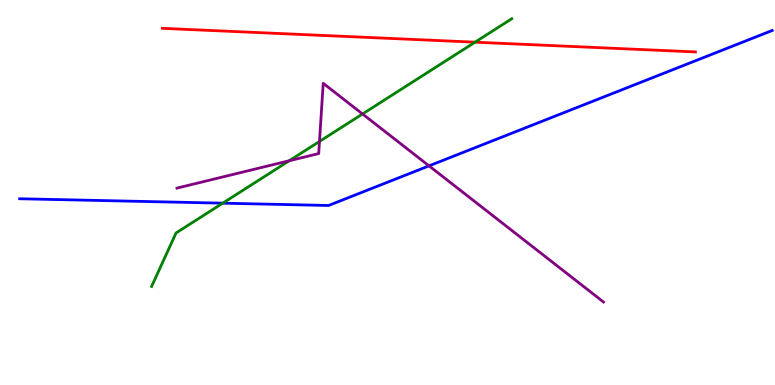[{'lines': ['blue', 'red'], 'intersections': []}, {'lines': ['green', 'red'], 'intersections': [{'x': 6.13, 'y': 8.9}]}, {'lines': ['purple', 'red'], 'intersections': []}, {'lines': ['blue', 'green'], 'intersections': [{'x': 2.87, 'y': 4.72}]}, {'lines': ['blue', 'purple'], 'intersections': [{'x': 5.54, 'y': 5.69}]}, {'lines': ['green', 'purple'], 'intersections': [{'x': 3.73, 'y': 5.82}, {'x': 4.12, 'y': 6.33}, {'x': 4.68, 'y': 7.04}]}]